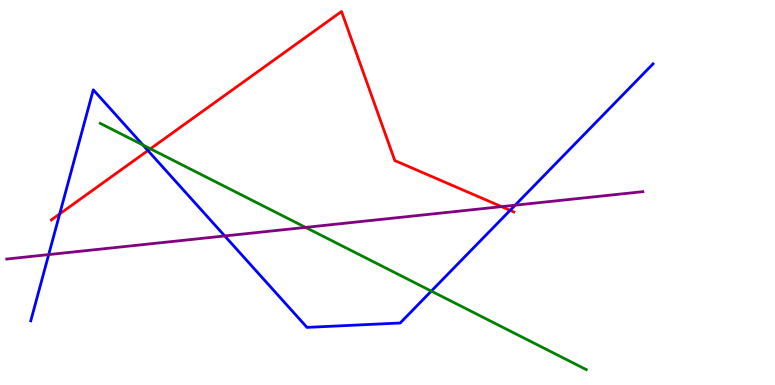[{'lines': ['blue', 'red'], 'intersections': [{'x': 0.77, 'y': 4.44}, {'x': 1.91, 'y': 6.09}, {'x': 6.58, 'y': 4.54}]}, {'lines': ['green', 'red'], 'intersections': [{'x': 1.94, 'y': 6.14}]}, {'lines': ['purple', 'red'], 'intersections': [{'x': 6.47, 'y': 4.63}]}, {'lines': ['blue', 'green'], 'intersections': [{'x': 1.84, 'y': 6.23}, {'x': 5.57, 'y': 2.44}]}, {'lines': ['blue', 'purple'], 'intersections': [{'x': 0.628, 'y': 3.39}, {'x': 2.9, 'y': 3.87}, {'x': 6.65, 'y': 4.67}]}, {'lines': ['green', 'purple'], 'intersections': [{'x': 3.94, 'y': 4.09}]}]